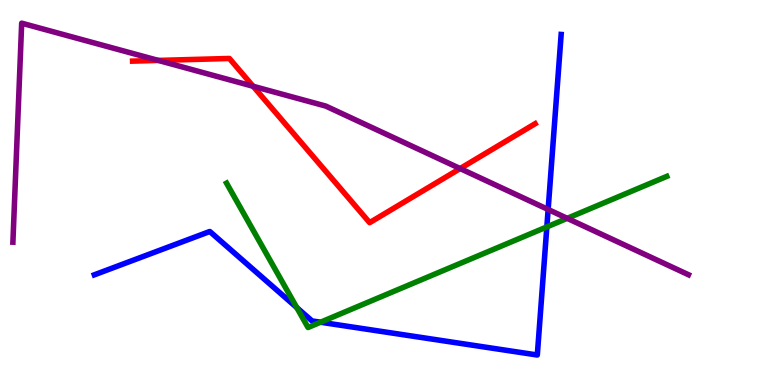[{'lines': ['blue', 'red'], 'intersections': []}, {'lines': ['green', 'red'], 'intersections': []}, {'lines': ['purple', 'red'], 'intersections': [{'x': 2.04, 'y': 8.43}, {'x': 3.27, 'y': 7.76}, {'x': 5.94, 'y': 5.62}]}, {'lines': ['blue', 'green'], 'intersections': [{'x': 3.83, 'y': 2.01}, {'x': 4.14, 'y': 1.63}, {'x': 7.06, 'y': 4.11}]}, {'lines': ['blue', 'purple'], 'intersections': [{'x': 7.07, 'y': 4.56}]}, {'lines': ['green', 'purple'], 'intersections': [{'x': 7.32, 'y': 4.33}]}]